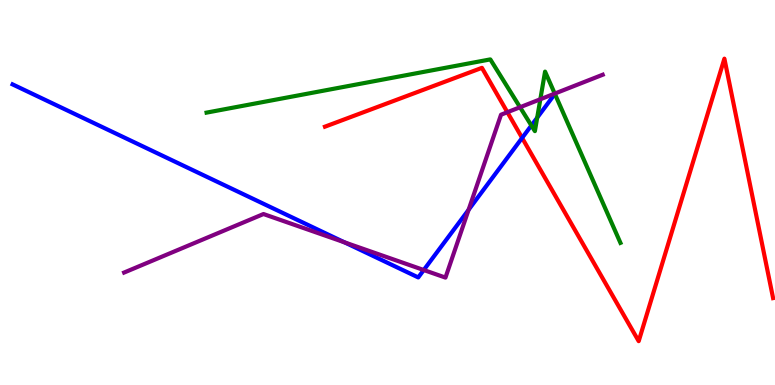[{'lines': ['blue', 'red'], 'intersections': [{'x': 6.74, 'y': 6.42}]}, {'lines': ['green', 'red'], 'intersections': []}, {'lines': ['purple', 'red'], 'intersections': [{'x': 6.55, 'y': 7.09}]}, {'lines': ['blue', 'green'], 'intersections': [{'x': 6.86, 'y': 6.74}, {'x': 6.93, 'y': 6.94}]}, {'lines': ['blue', 'purple'], 'intersections': [{'x': 4.45, 'y': 3.71}, {'x': 5.47, 'y': 2.99}, {'x': 6.05, 'y': 4.55}]}, {'lines': ['green', 'purple'], 'intersections': [{'x': 6.71, 'y': 7.21}, {'x': 6.97, 'y': 7.42}, {'x': 7.16, 'y': 7.57}]}]